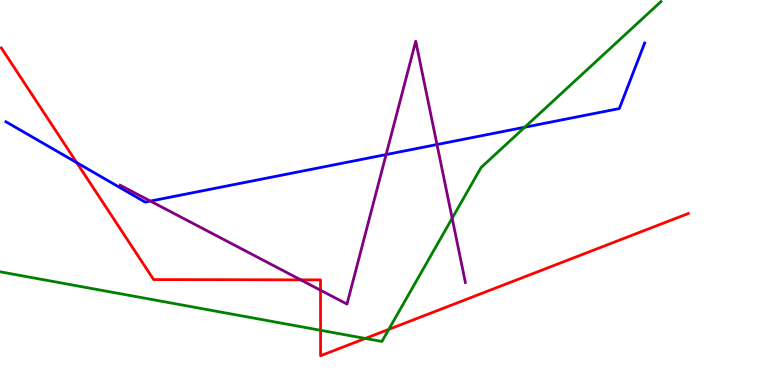[{'lines': ['blue', 'red'], 'intersections': [{'x': 0.99, 'y': 5.78}]}, {'lines': ['green', 'red'], 'intersections': [{'x': 4.14, 'y': 1.42}, {'x': 4.71, 'y': 1.21}, {'x': 5.02, 'y': 1.45}]}, {'lines': ['purple', 'red'], 'intersections': [{'x': 3.88, 'y': 2.73}, {'x': 4.14, 'y': 2.46}]}, {'lines': ['blue', 'green'], 'intersections': [{'x': 6.77, 'y': 6.7}]}, {'lines': ['blue', 'purple'], 'intersections': [{'x': 1.94, 'y': 4.78}, {'x': 4.98, 'y': 5.99}, {'x': 5.64, 'y': 6.25}]}, {'lines': ['green', 'purple'], 'intersections': [{'x': 5.83, 'y': 4.33}]}]